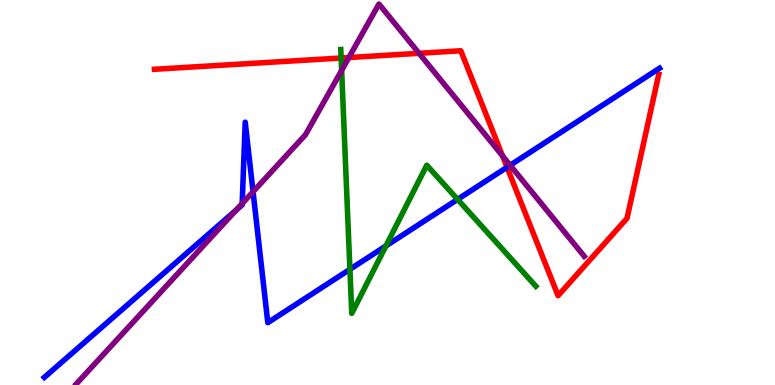[{'lines': ['blue', 'red'], 'intersections': [{'x': 6.54, 'y': 5.66}]}, {'lines': ['green', 'red'], 'intersections': [{'x': 4.4, 'y': 8.49}]}, {'lines': ['purple', 'red'], 'intersections': [{'x': 4.5, 'y': 8.51}, {'x': 5.41, 'y': 8.62}, {'x': 6.48, 'y': 5.95}]}, {'lines': ['blue', 'green'], 'intersections': [{'x': 4.52, 'y': 3.0}, {'x': 4.98, 'y': 3.61}, {'x': 5.9, 'y': 4.82}]}, {'lines': ['blue', 'purple'], 'intersections': [{'x': 3.05, 'y': 4.55}, {'x': 3.12, 'y': 4.71}, {'x': 3.27, 'y': 5.02}, {'x': 6.58, 'y': 5.71}]}, {'lines': ['green', 'purple'], 'intersections': [{'x': 4.41, 'y': 8.17}]}]